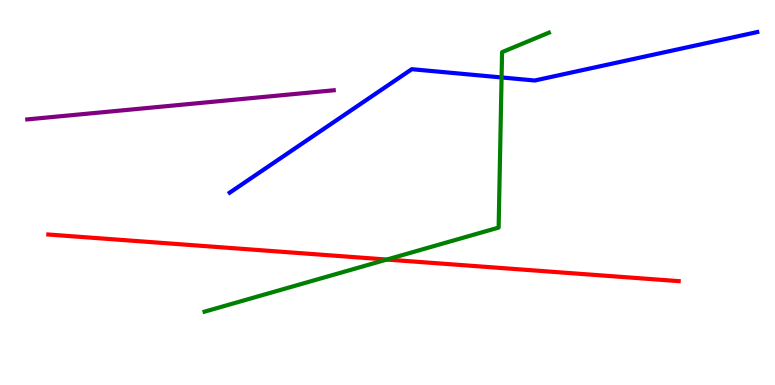[{'lines': ['blue', 'red'], 'intersections': []}, {'lines': ['green', 'red'], 'intersections': [{'x': 4.99, 'y': 3.26}]}, {'lines': ['purple', 'red'], 'intersections': []}, {'lines': ['blue', 'green'], 'intersections': [{'x': 6.47, 'y': 7.99}]}, {'lines': ['blue', 'purple'], 'intersections': []}, {'lines': ['green', 'purple'], 'intersections': []}]